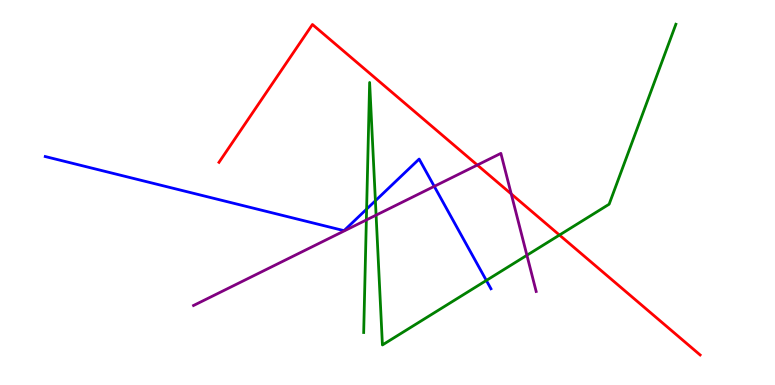[{'lines': ['blue', 'red'], 'intersections': []}, {'lines': ['green', 'red'], 'intersections': [{'x': 7.22, 'y': 3.89}]}, {'lines': ['purple', 'red'], 'intersections': [{'x': 6.16, 'y': 5.71}, {'x': 6.6, 'y': 4.96}]}, {'lines': ['blue', 'green'], 'intersections': [{'x': 4.73, 'y': 4.57}, {'x': 4.84, 'y': 4.79}, {'x': 6.28, 'y': 2.72}]}, {'lines': ['blue', 'purple'], 'intersections': [{'x': 5.6, 'y': 5.16}]}, {'lines': ['green', 'purple'], 'intersections': [{'x': 4.73, 'y': 4.29}, {'x': 4.85, 'y': 4.41}, {'x': 6.8, 'y': 3.37}]}]